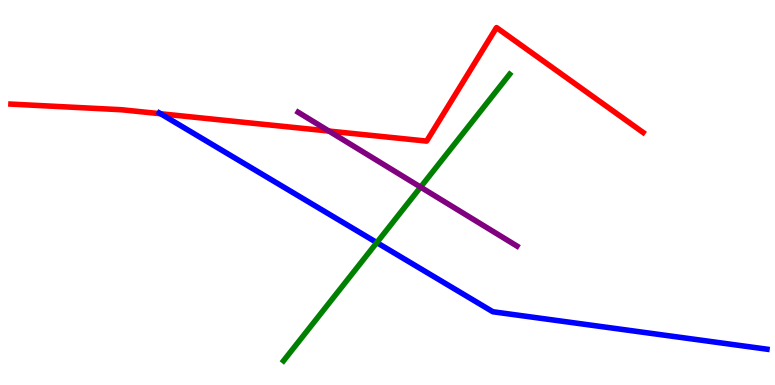[{'lines': ['blue', 'red'], 'intersections': [{'x': 2.07, 'y': 7.05}]}, {'lines': ['green', 'red'], 'intersections': []}, {'lines': ['purple', 'red'], 'intersections': [{'x': 4.24, 'y': 6.6}]}, {'lines': ['blue', 'green'], 'intersections': [{'x': 4.86, 'y': 3.7}]}, {'lines': ['blue', 'purple'], 'intersections': []}, {'lines': ['green', 'purple'], 'intersections': [{'x': 5.43, 'y': 5.14}]}]